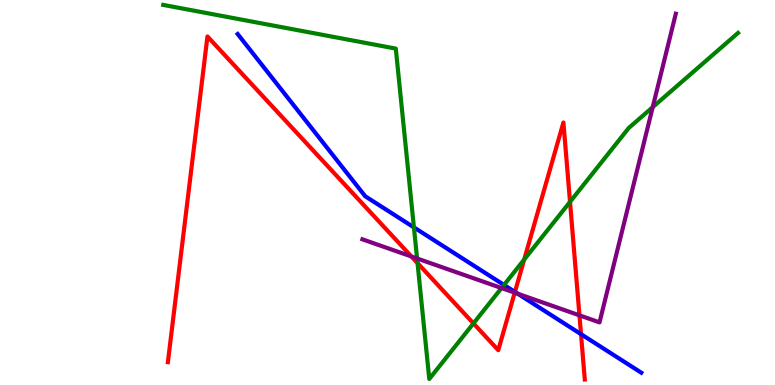[{'lines': ['blue', 'red'], 'intersections': [{'x': 6.64, 'y': 2.42}, {'x': 7.5, 'y': 1.32}]}, {'lines': ['green', 'red'], 'intersections': [{'x': 5.39, 'y': 3.17}, {'x': 6.11, 'y': 1.6}, {'x': 6.76, 'y': 3.26}, {'x': 7.36, 'y': 4.76}]}, {'lines': ['purple', 'red'], 'intersections': [{'x': 5.31, 'y': 3.34}, {'x': 6.64, 'y': 2.4}, {'x': 7.48, 'y': 1.81}]}, {'lines': ['blue', 'green'], 'intersections': [{'x': 5.34, 'y': 4.09}, {'x': 6.5, 'y': 2.6}]}, {'lines': ['blue', 'purple'], 'intersections': [{'x': 6.68, 'y': 2.37}]}, {'lines': ['green', 'purple'], 'intersections': [{'x': 5.38, 'y': 3.29}, {'x': 6.47, 'y': 2.52}, {'x': 8.42, 'y': 7.22}]}]